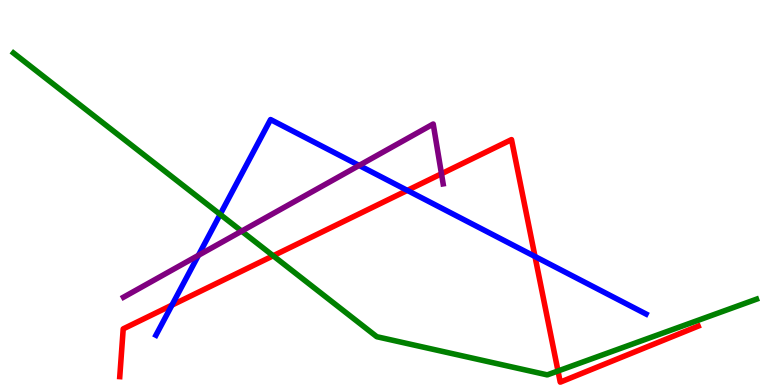[{'lines': ['blue', 'red'], 'intersections': [{'x': 2.22, 'y': 2.07}, {'x': 5.26, 'y': 5.05}, {'x': 6.9, 'y': 3.34}]}, {'lines': ['green', 'red'], 'intersections': [{'x': 3.52, 'y': 3.36}, {'x': 7.2, 'y': 0.364}]}, {'lines': ['purple', 'red'], 'intersections': [{'x': 5.7, 'y': 5.49}]}, {'lines': ['blue', 'green'], 'intersections': [{'x': 2.84, 'y': 4.43}]}, {'lines': ['blue', 'purple'], 'intersections': [{'x': 2.56, 'y': 3.37}, {'x': 4.63, 'y': 5.7}]}, {'lines': ['green', 'purple'], 'intersections': [{'x': 3.12, 'y': 4.0}]}]